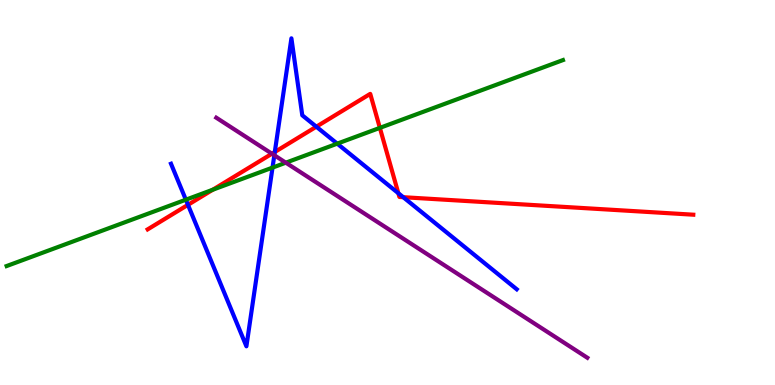[{'lines': ['blue', 'red'], 'intersections': [{'x': 2.43, 'y': 4.68}, {'x': 3.55, 'y': 6.05}, {'x': 4.08, 'y': 6.71}, {'x': 5.14, 'y': 4.98}, {'x': 5.2, 'y': 4.88}]}, {'lines': ['green', 'red'], 'intersections': [{'x': 2.75, 'y': 5.07}, {'x': 4.9, 'y': 6.68}]}, {'lines': ['purple', 'red'], 'intersections': [{'x': 3.51, 'y': 6.01}]}, {'lines': ['blue', 'green'], 'intersections': [{'x': 2.4, 'y': 4.81}, {'x': 3.52, 'y': 5.65}, {'x': 4.35, 'y': 6.27}]}, {'lines': ['blue', 'purple'], 'intersections': [{'x': 3.54, 'y': 5.97}]}, {'lines': ['green', 'purple'], 'intersections': [{'x': 3.69, 'y': 5.77}]}]